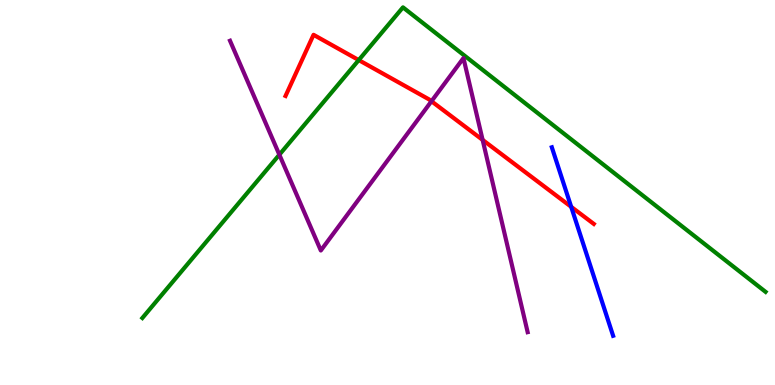[{'lines': ['blue', 'red'], 'intersections': [{'x': 7.37, 'y': 4.63}]}, {'lines': ['green', 'red'], 'intersections': [{'x': 4.63, 'y': 8.44}]}, {'lines': ['purple', 'red'], 'intersections': [{'x': 5.57, 'y': 7.37}, {'x': 6.23, 'y': 6.37}]}, {'lines': ['blue', 'green'], 'intersections': []}, {'lines': ['blue', 'purple'], 'intersections': []}, {'lines': ['green', 'purple'], 'intersections': [{'x': 3.6, 'y': 5.98}]}]